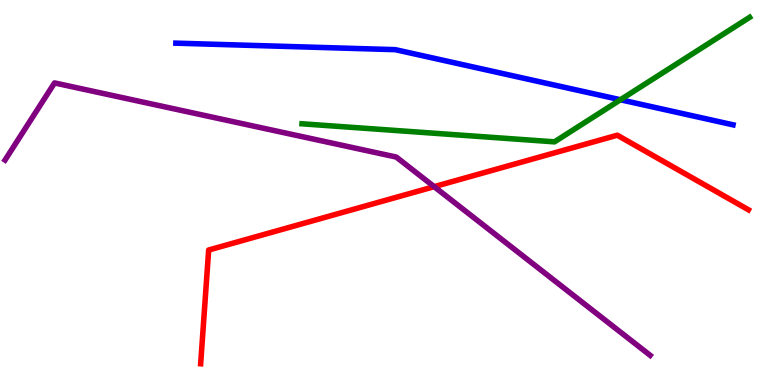[{'lines': ['blue', 'red'], 'intersections': []}, {'lines': ['green', 'red'], 'intersections': []}, {'lines': ['purple', 'red'], 'intersections': [{'x': 5.6, 'y': 5.15}]}, {'lines': ['blue', 'green'], 'intersections': [{'x': 8.01, 'y': 7.41}]}, {'lines': ['blue', 'purple'], 'intersections': []}, {'lines': ['green', 'purple'], 'intersections': []}]